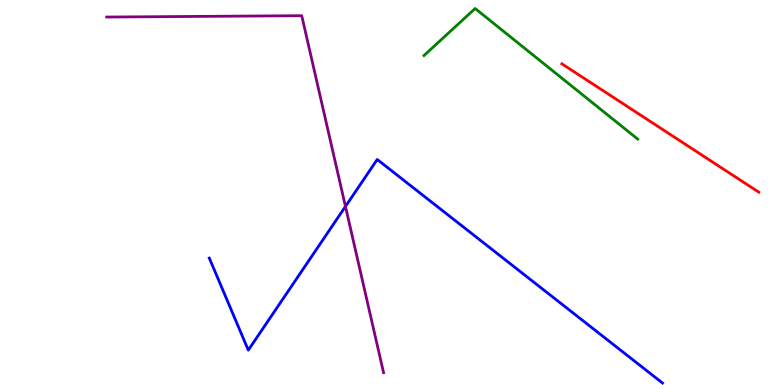[{'lines': ['blue', 'red'], 'intersections': []}, {'lines': ['green', 'red'], 'intersections': []}, {'lines': ['purple', 'red'], 'intersections': []}, {'lines': ['blue', 'green'], 'intersections': []}, {'lines': ['blue', 'purple'], 'intersections': [{'x': 4.46, 'y': 4.64}]}, {'lines': ['green', 'purple'], 'intersections': []}]